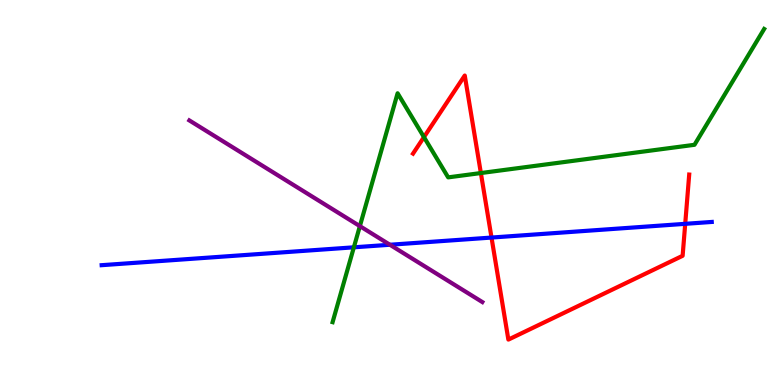[{'lines': ['blue', 'red'], 'intersections': [{'x': 6.34, 'y': 3.83}, {'x': 8.84, 'y': 4.19}]}, {'lines': ['green', 'red'], 'intersections': [{'x': 5.47, 'y': 6.44}, {'x': 6.2, 'y': 5.51}]}, {'lines': ['purple', 'red'], 'intersections': []}, {'lines': ['blue', 'green'], 'intersections': [{'x': 4.57, 'y': 3.58}]}, {'lines': ['blue', 'purple'], 'intersections': [{'x': 5.03, 'y': 3.64}]}, {'lines': ['green', 'purple'], 'intersections': [{'x': 4.64, 'y': 4.13}]}]